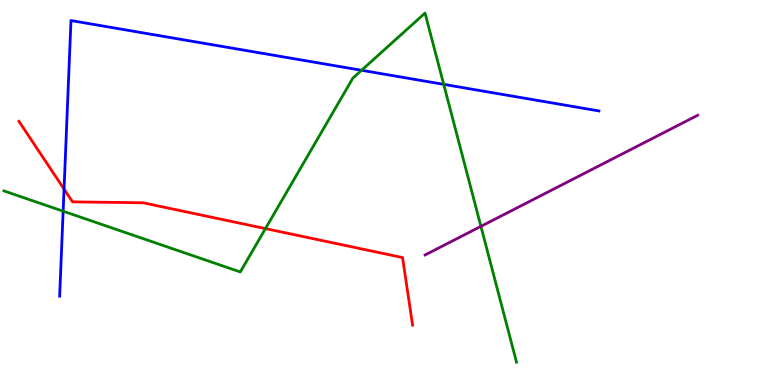[{'lines': ['blue', 'red'], 'intersections': [{'x': 0.826, 'y': 5.09}]}, {'lines': ['green', 'red'], 'intersections': [{'x': 3.43, 'y': 4.06}]}, {'lines': ['purple', 'red'], 'intersections': []}, {'lines': ['blue', 'green'], 'intersections': [{'x': 0.815, 'y': 4.51}, {'x': 4.67, 'y': 8.17}, {'x': 5.73, 'y': 7.81}]}, {'lines': ['blue', 'purple'], 'intersections': []}, {'lines': ['green', 'purple'], 'intersections': [{'x': 6.21, 'y': 4.12}]}]